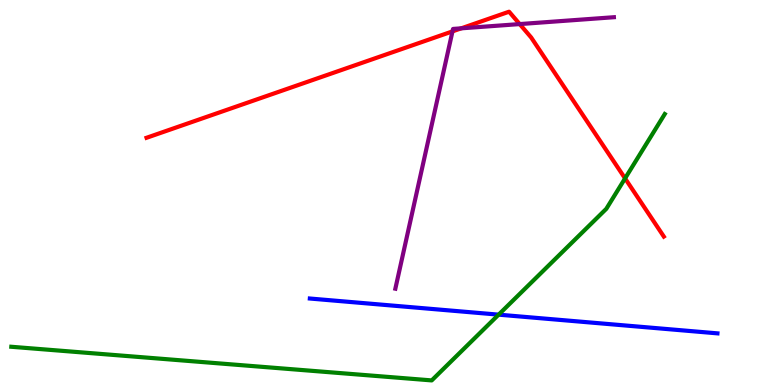[{'lines': ['blue', 'red'], 'intersections': []}, {'lines': ['green', 'red'], 'intersections': [{'x': 8.07, 'y': 5.37}]}, {'lines': ['purple', 'red'], 'intersections': [{'x': 5.84, 'y': 9.18}, {'x': 5.95, 'y': 9.26}, {'x': 6.71, 'y': 9.37}]}, {'lines': ['blue', 'green'], 'intersections': [{'x': 6.43, 'y': 1.83}]}, {'lines': ['blue', 'purple'], 'intersections': []}, {'lines': ['green', 'purple'], 'intersections': []}]